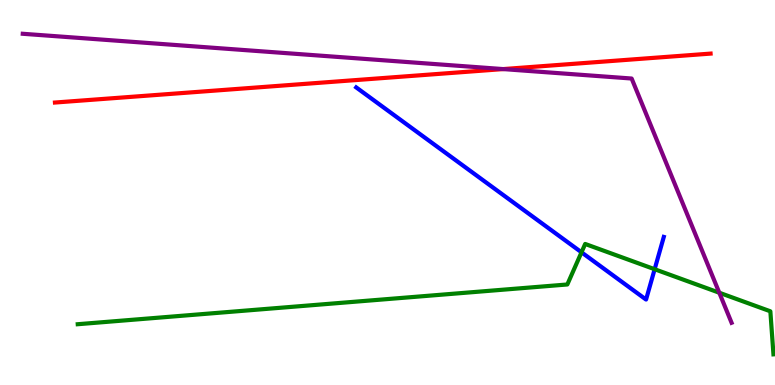[{'lines': ['blue', 'red'], 'intersections': []}, {'lines': ['green', 'red'], 'intersections': []}, {'lines': ['purple', 'red'], 'intersections': [{'x': 6.49, 'y': 8.21}]}, {'lines': ['blue', 'green'], 'intersections': [{'x': 7.5, 'y': 3.45}, {'x': 8.45, 'y': 3.01}]}, {'lines': ['blue', 'purple'], 'intersections': []}, {'lines': ['green', 'purple'], 'intersections': [{'x': 9.28, 'y': 2.4}]}]